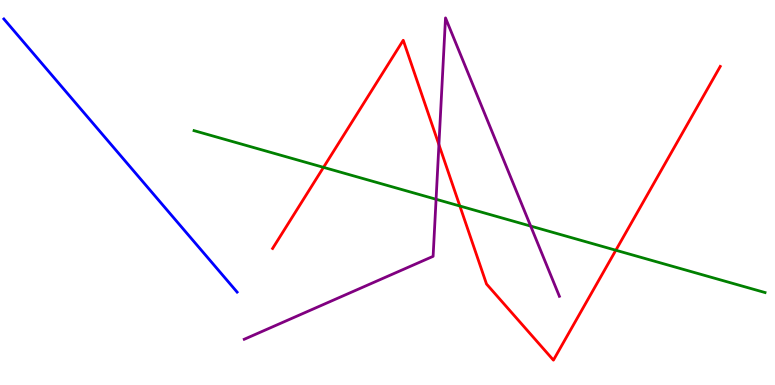[{'lines': ['blue', 'red'], 'intersections': []}, {'lines': ['green', 'red'], 'intersections': [{'x': 4.17, 'y': 5.65}, {'x': 5.93, 'y': 4.65}, {'x': 7.95, 'y': 3.5}]}, {'lines': ['purple', 'red'], 'intersections': [{'x': 5.66, 'y': 6.24}]}, {'lines': ['blue', 'green'], 'intersections': []}, {'lines': ['blue', 'purple'], 'intersections': []}, {'lines': ['green', 'purple'], 'intersections': [{'x': 5.63, 'y': 4.82}, {'x': 6.85, 'y': 4.13}]}]